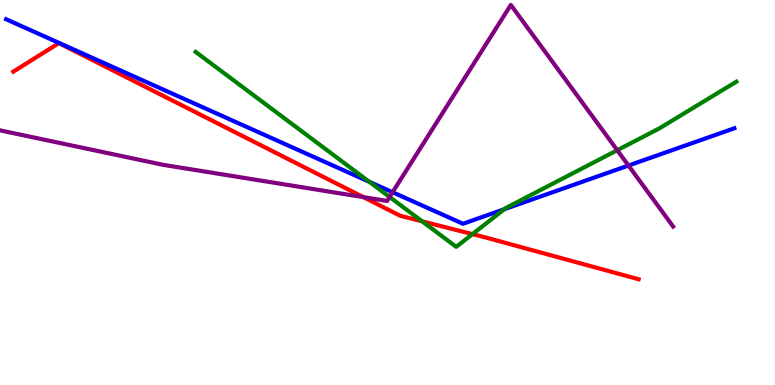[{'lines': ['blue', 'red'], 'intersections': []}, {'lines': ['green', 'red'], 'intersections': [{'x': 5.45, 'y': 4.25}, {'x': 6.1, 'y': 3.92}]}, {'lines': ['purple', 'red'], 'intersections': [{'x': 4.69, 'y': 4.88}]}, {'lines': ['blue', 'green'], 'intersections': [{'x': 4.77, 'y': 5.28}, {'x': 6.51, 'y': 4.57}]}, {'lines': ['blue', 'purple'], 'intersections': [{'x': 5.07, 'y': 5.01}, {'x': 8.11, 'y': 5.7}]}, {'lines': ['green', 'purple'], 'intersections': [{'x': 5.03, 'y': 4.88}, {'x': 7.96, 'y': 6.1}]}]